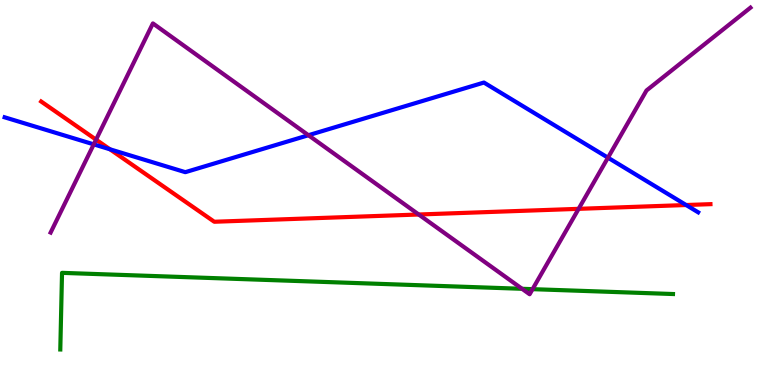[{'lines': ['blue', 'red'], 'intersections': [{'x': 1.42, 'y': 6.12}, {'x': 8.85, 'y': 4.67}]}, {'lines': ['green', 'red'], 'intersections': []}, {'lines': ['purple', 'red'], 'intersections': [{'x': 1.24, 'y': 6.37}, {'x': 5.4, 'y': 4.43}, {'x': 7.47, 'y': 4.58}]}, {'lines': ['blue', 'green'], 'intersections': []}, {'lines': ['blue', 'purple'], 'intersections': [{'x': 1.21, 'y': 6.25}, {'x': 3.98, 'y': 6.49}, {'x': 7.84, 'y': 5.9}]}, {'lines': ['green', 'purple'], 'intersections': [{'x': 6.74, 'y': 2.5}, {'x': 6.87, 'y': 2.49}]}]